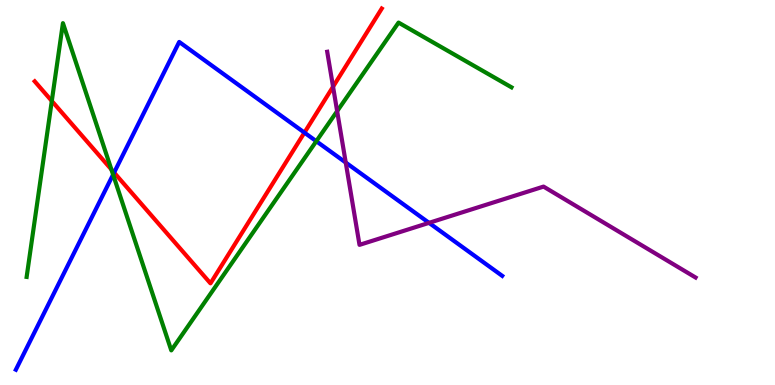[{'lines': ['blue', 'red'], 'intersections': [{'x': 1.47, 'y': 5.52}, {'x': 3.93, 'y': 6.56}]}, {'lines': ['green', 'red'], 'intersections': [{'x': 0.668, 'y': 7.38}, {'x': 1.44, 'y': 5.6}]}, {'lines': ['purple', 'red'], 'intersections': [{'x': 4.3, 'y': 7.75}]}, {'lines': ['blue', 'green'], 'intersections': [{'x': 1.46, 'y': 5.46}, {'x': 4.08, 'y': 6.33}]}, {'lines': ['blue', 'purple'], 'intersections': [{'x': 4.46, 'y': 5.78}, {'x': 5.54, 'y': 4.21}]}, {'lines': ['green', 'purple'], 'intersections': [{'x': 4.35, 'y': 7.11}]}]